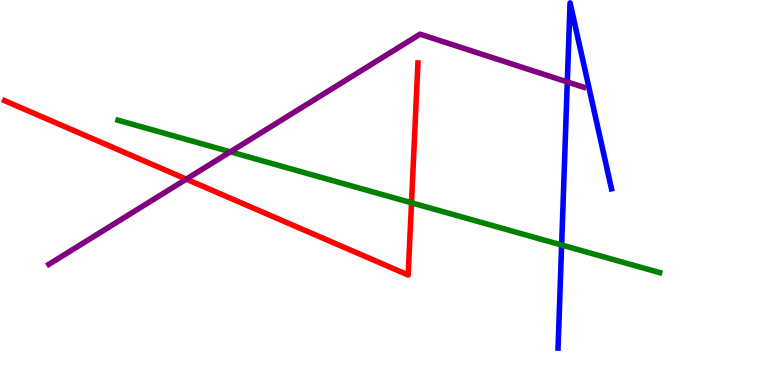[{'lines': ['blue', 'red'], 'intersections': []}, {'lines': ['green', 'red'], 'intersections': [{'x': 5.31, 'y': 4.73}]}, {'lines': ['purple', 'red'], 'intersections': [{'x': 2.4, 'y': 5.35}]}, {'lines': ['blue', 'green'], 'intersections': [{'x': 7.25, 'y': 3.64}]}, {'lines': ['blue', 'purple'], 'intersections': [{'x': 7.32, 'y': 7.87}]}, {'lines': ['green', 'purple'], 'intersections': [{'x': 2.97, 'y': 6.06}]}]